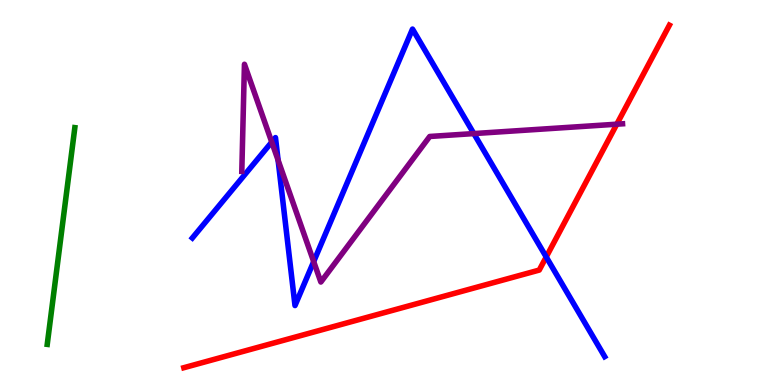[{'lines': ['blue', 'red'], 'intersections': [{'x': 7.05, 'y': 3.33}]}, {'lines': ['green', 'red'], 'intersections': []}, {'lines': ['purple', 'red'], 'intersections': [{'x': 7.96, 'y': 6.77}]}, {'lines': ['blue', 'green'], 'intersections': []}, {'lines': ['blue', 'purple'], 'intersections': [{'x': 3.51, 'y': 6.31}, {'x': 3.59, 'y': 5.84}, {'x': 4.05, 'y': 3.21}, {'x': 6.11, 'y': 6.53}]}, {'lines': ['green', 'purple'], 'intersections': []}]